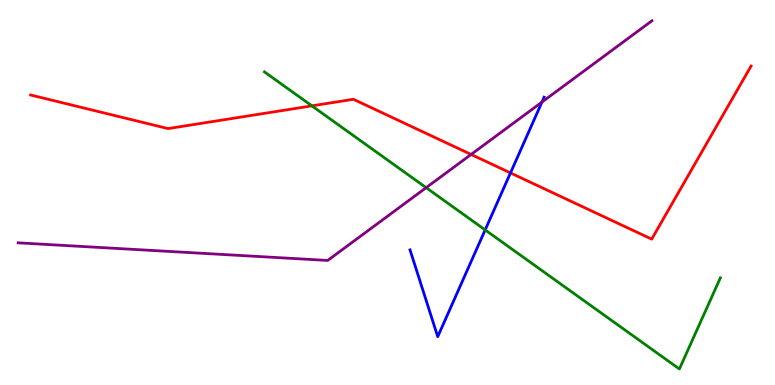[{'lines': ['blue', 'red'], 'intersections': [{'x': 6.59, 'y': 5.51}]}, {'lines': ['green', 'red'], 'intersections': [{'x': 4.02, 'y': 7.25}]}, {'lines': ['purple', 'red'], 'intersections': [{'x': 6.08, 'y': 5.99}]}, {'lines': ['blue', 'green'], 'intersections': [{'x': 6.26, 'y': 4.03}]}, {'lines': ['blue', 'purple'], 'intersections': [{'x': 6.99, 'y': 7.35}]}, {'lines': ['green', 'purple'], 'intersections': [{'x': 5.5, 'y': 5.13}]}]